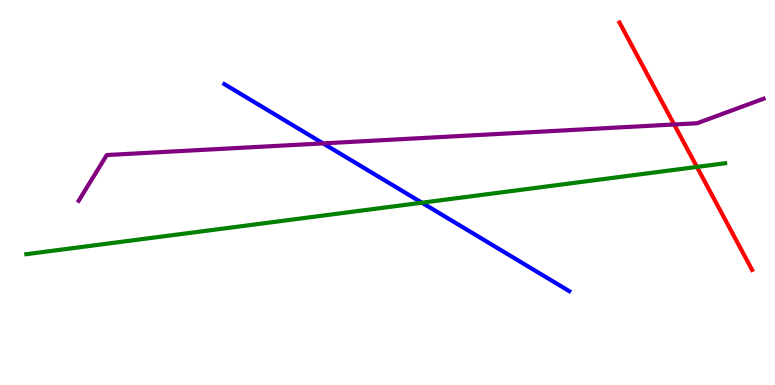[{'lines': ['blue', 'red'], 'intersections': []}, {'lines': ['green', 'red'], 'intersections': [{'x': 8.99, 'y': 5.66}]}, {'lines': ['purple', 'red'], 'intersections': [{'x': 8.7, 'y': 6.77}]}, {'lines': ['blue', 'green'], 'intersections': [{'x': 5.44, 'y': 4.73}]}, {'lines': ['blue', 'purple'], 'intersections': [{'x': 4.17, 'y': 6.28}]}, {'lines': ['green', 'purple'], 'intersections': []}]